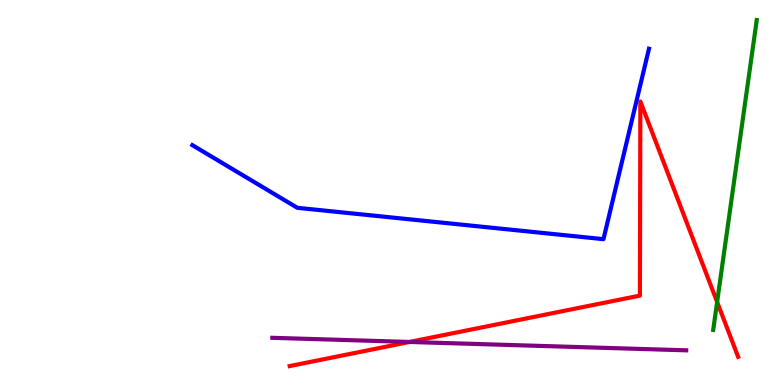[{'lines': ['blue', 'red'], 'intersections': []}, {'lines': ['green', 'red'], 'intersections': [{'x': 9.25, 'y': 2.16}]}, {'lines': ['purple', 'red'], 'intersections': [{'x': 5.28, 'y': 1.12}]}, {'lines': ['blue', 'green'], 'intersections': []}, {'lines': ['blue', 'purple'], 'intersections': []}, {'lines': ['green', 'purple'], 'intersections': []}]